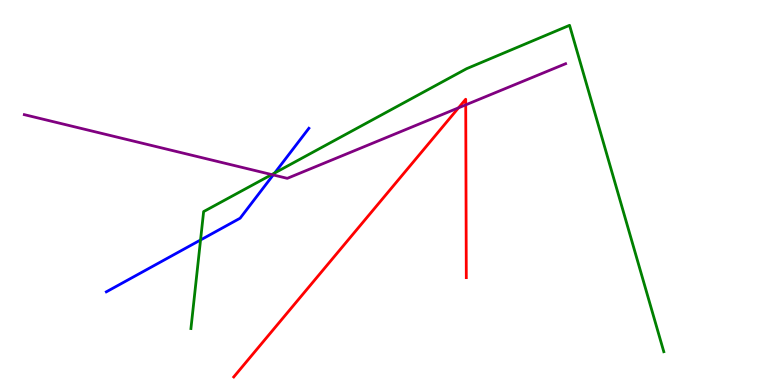[{'lines': ['blue', 'red'], 'intersections': []}, {'lines': ['green', 'red'], 'intersections': []}, {'lines': ['purple', 'red'], 'intersections': [{'x': 5.92, 'y': 7.2}, {'x': 6.01, 'y': 7.28}]}, {'lines': ['blue', 'green'], 'intersections': [{'x': 2.59, 'y': 3.77}, {'x': 3.54, 'y': 5.51}]}, {'lines': ['blue', 'purple'], 'intersections': [{'x': 3.53, 'y': 5.46}]}, {'lines': ['green', 'purple'], 'intersections': [{'x': 3.51, 'y': 5.47}]}]